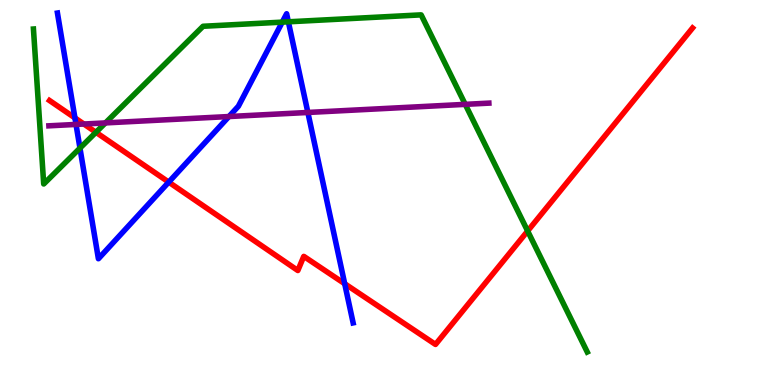[{'lines': ['blue', 'red'], 'intersections': [{'x': 0.967, 'y': 6.94}, {'x': 2.18, 'y': 5.27}, {'x': 4.45, 'y': 2.63}]}, {'lines': ['green', 'red'], 'intersections': [{'x': 1.24, 'y': 6.56}, {'x': 6.81, 'y': 4.0}]}, {'lines': ['purple', 'red'], 'intersections': [{'x': 1.08, 'y': 6.78}]}, {'lines': ['blue', 'green'], 'intersections': [{'x': 1.03, 'y': 6.15}, {'x': 3.64, 'y': 9.43}, {'x': 3.72, 'y': 9.43}]}, {'lines': ['blue', 'purple'], 'intersections': [{'x': 0.981, 'y': 6.77}, {'x': 2.95, 'y': 6.97}, {'x': 3.97, 'y': 7.08}]}, {'lines': ['green', 'purple'], 'intersections': [{'x': 1.36, 'y': 6.81}, {'x': 6.0, 'y': 7.29}]}]